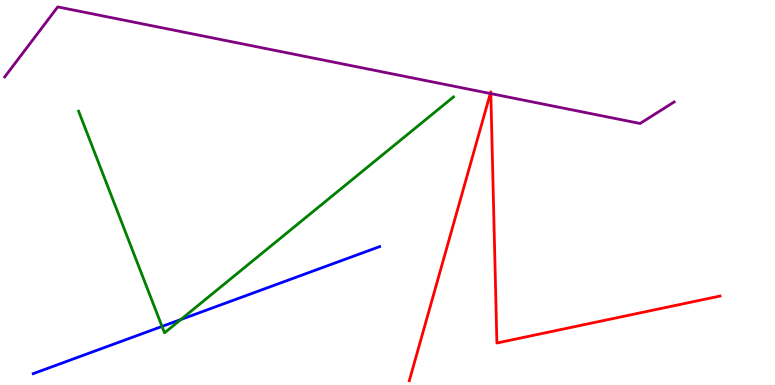[{'lines': ['blue', 'red'], 'intersections': []}, {'lines': ['green', 'red'], 'intersections': []}, {'lines': ['purple', 'red'], 'intersections': [{'x': 6.33, 'y': 7.57}, {'x': 6.33, 'y': 7.57}]}, {'lines': ['blue', 'green'], 'intersections': [{'x': 2.09, 'y': 1.52}, {'x': 2.33, 'y': 1.7}]}, {'lines': ['blue', 'purple'], 'intersections': []}, {'lines': ['green', 'purple'], 'intersections': []}]